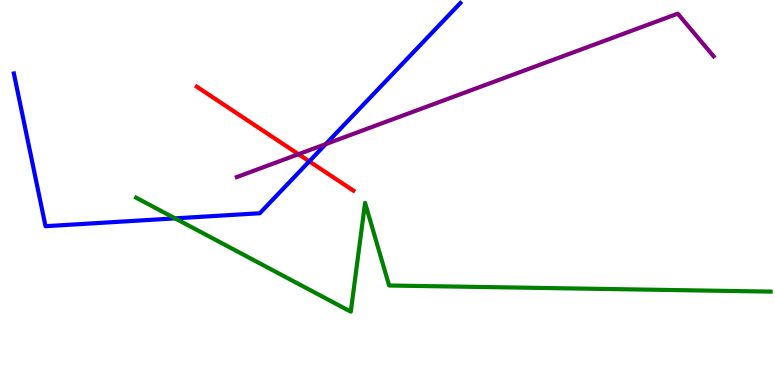[{'lines': ['blue', 'red'], 'intersections': [{'x': 3.99, 'y': 5.81}]}, {'lines': ['green', 'red'], 'intersections': []}, {'lines': ['purple', 'red'], 'intersections': [{'x': 3.85, 'y': 5.99}]}, {'lines': ['blue', 'green'], 'intersections': [{'x': 2.26, 'y': 4.33}]}, {'lines': ['blue', 'purple'], 'intersections': [{'x': 4.2, 'y': 6.26}]}, {'lines': ['green', 'purple'], 'intersections': []}]